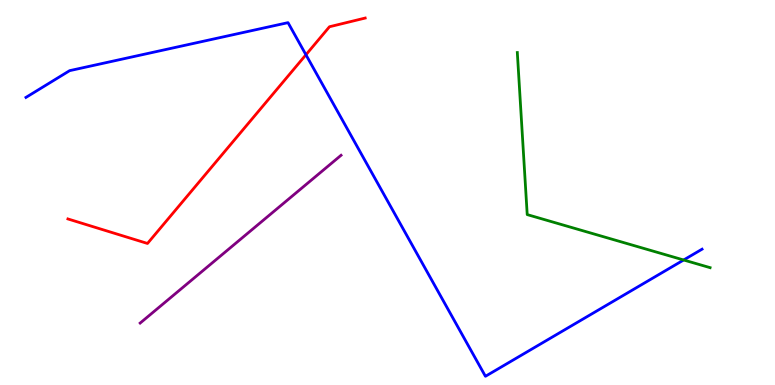[{'lines': ['blue', 'red'], 'intersections': [{'x': 3.95, 'y': 8.58}]}, {'lines': ['green', 'red'], 'intersections': []}, {'lines': ['purple', 'red'], 'intersections': []}, {'lines': ['blue', 'green'], 'intersections': [{'x': 8.82, 'y': 3.25}]}, {'lines': ['blue', 'purple'], 'intersections': []}, {'lines': ['green', 'purple'], 'intersections': []}]